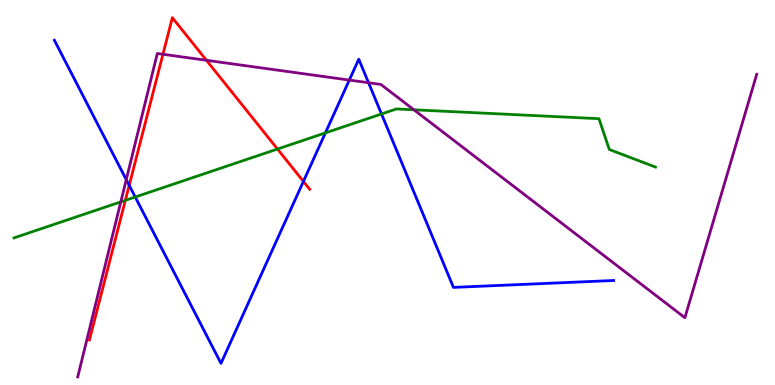[{'lines': ['blue', 'red'], 'intersections': [{'x': 1.67, 'y': 5.19}, {'x': 3.91, 'y': 5.29}]}, {'lines': ['green', 'red'], 'intersections': [{'x': 1.62, 'y': 4.8}, {'x': 3.58, 'y': 6.13}]}, {'lines': ['purple', 'red'], 'intersections': [{'x': 2.1, 'y': 8.59}, {'x': 2.66, 'y': 8.43}]}, {'lines': ['blue', 'green'], 'intersections': [{'x': 1.74, 'y': 4.88}, {'x': 4.2, 'y': 6.55}, {'x': 4.92, 'y': 7.04}]}, {'lines': ['blue', 'purple'], 'intersections': [{'x': 1.63, 'y': 5.33}, {'x': 4.51, 'y': 7.92}, {'x': 4.76, 'y': 7.85}]}, {'lines': ['green', 'purple'], 'intersections': [{'x': 1.56, 'y': 4.76}, {'x': 5.34, 'y': 7.15}]}]